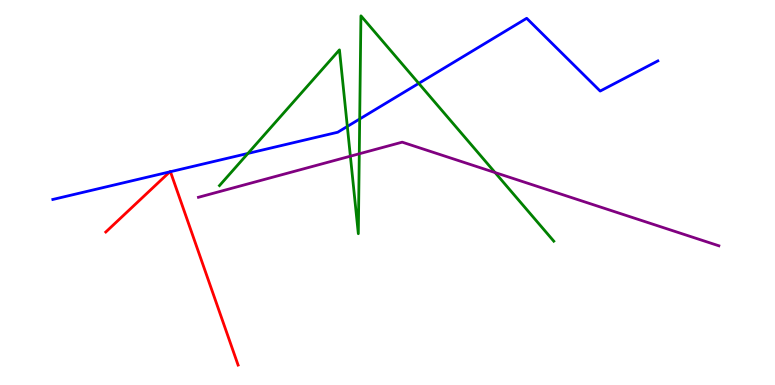[{'lines': ['blue', 'red'], 'intersections': [{'x': 2.19, 'y': 5.54}, {'x': 2.2, 'y': 5.54}]}, {'lines': ['green', 'red'], 'intersections': []}, {'lines': ['purple', 'red'], 'intersections': []}, {'lines': ['blue', 'green'], 'intersections': [{'x': 3.2, 'y': 6.01}, {'x': 4.48, 'y': 6.72}, {'x': 4.64, 'y': 6.91}, {'x': 5.4, 'y': 7.83}]}, {'lines': ['blue', 'purple'], 'intersections': []}, {'lines': ['green', 'purple'], 'intersections': [{'x': 4.52, 'y': 5.94}, {'x': 4.64, 'y': 6.01}, {'x': 6.39, 'y': 5.52}]}]